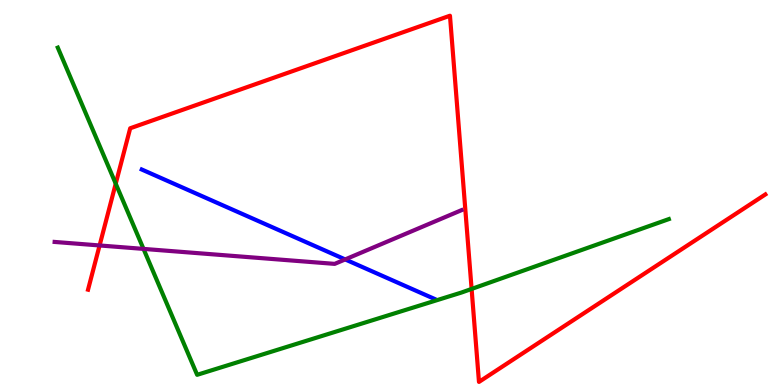[{'lines': ['blue', 'red'], 'intersections': []}, {'lines': ['green', 'red'], 'intersections': [{'x': 1.49, 'y': 5.23}, {'x': 6.09, 'y': 2.5}]}, {'lines': ['purple', 'red'], 'intersections': [{'x': 1.29, 'y': 3.62}]}, {'lines': ['blue', 'green'], 'intersections': []}, {'lines': ['blue', 'purple'], 'intersections': [{'x': 4.45, 'y': 3.26}]}, {'lines': ['green', 'purple'], 'intersections': [{'x': 1.85, 'y': 3.54}]}]